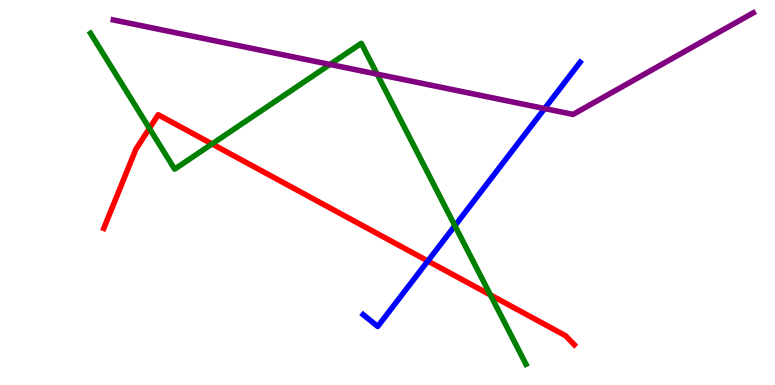[{'lines': ['blue', 'red'], 'intersections': [{'x': 5.52, 'y': 3.22}]}, {'lines': ['green', 'red'], 'intersections': [{'x': 1.93, 'y': 6.67}, {'x': 2.74, 'y': 6.26}, {'x': 6.33, 'y': 2.34}]}, {'lines': ['purple', 'red'], 'intersections': []}, {'lines': ['blue', 'green'], 'intersections': [{'x': 5.87, 'y': 4.14}]}, {'lines': ['blue', 'purple'], 'intersections': [{'x': 7.03, 'y': 7.18}]}, {'lines': ['green', 'purple'], 'intersections': [{'x': 4.26, 'y': 8.33}, {'x': 4.87, 'y': 8.07}]}]